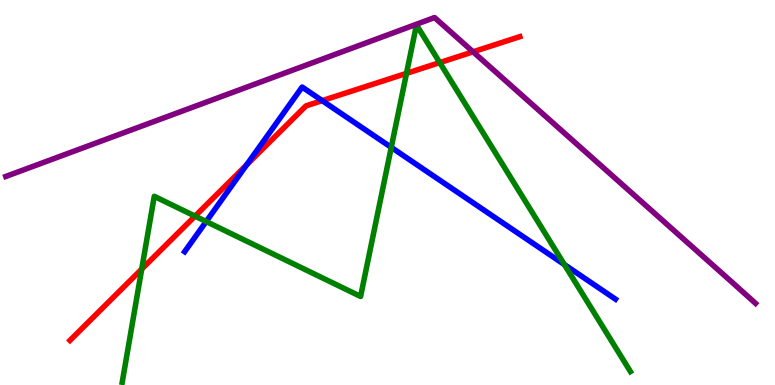[{'lines': ['blue', 'red'], 'intersections': [{'x': 3.18, 'y': 5.72}, {'x': 4.16, 'y': 7.39}]}, {'lines': ['green', 'red'], 'intersections': [{'x': 1.83, 'y': 3.01}, {'x': 2.52, 'y': 4.39}, {'x': 5.25, 'y': 8.09}, {'x': 5.67, 'y': 8.37}]}, {'lines': ['purple', 'red'], 'intersections': [{'x': 6.1, 'y': 8.65}]}, {'lines': ['blue', 'green'], 'intersections': [{'x': 2.66, 'y': 4.25}, {'x': 5.05, 'y': 6.17}, {'x': 7.28, 'y': 3.13}]}, {'lines': ['blue', 'purple'], 'intersections': []}, {'lines': ['green', 'purple'], 'intersections': []}]